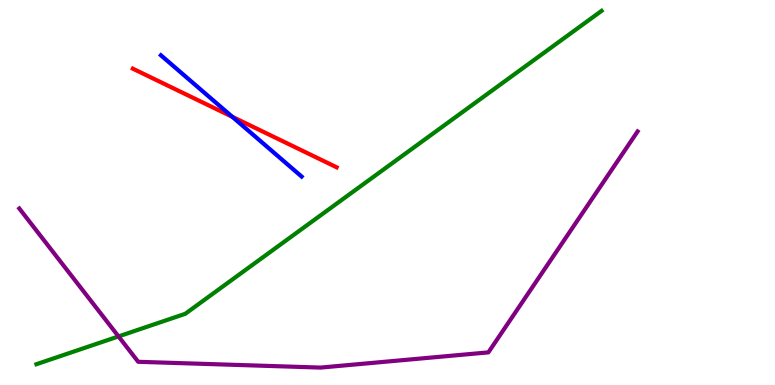[{'lines': ['blue', 'red'], 'intersections': [{'x': 3.0, 'y': 6.97}]}, {'lines': ['green', 'red'], 'intersections': []}, {'lines': ['purple', 'red'], 'intersections': []}, {'lines': ['blue', 'green'], 'intersections': []}, {'lines': ['blue', 'purple'], 'intersections': []}, {'lines': ['green', 'purple'], 'intersections': [{'x': 1.53, 'y': 1.26}]}]